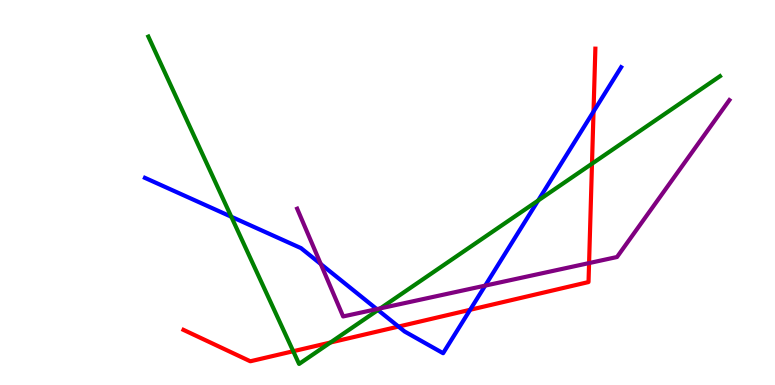[{'lines': ['blue', 'red'], 'intersections': [{'x': 5.14, 'y': 1.52}, {'x': 6.07, 'y': 1.95}, {'x': 7.66, 'y': 7.1}]}, {'lines': ['green', 'red'], 'intersections': [{'x': 3.78, 'y': 0.877}, {'x': 4.26, 'y': 1.1}, {'x': 7.64, 'y': 5.75}]}, {'lines': ['purple', 'red'], 'intersections': [{'x': 7.6, 'y': 3.17}]}, {'lines': ['blue', 'green'], 'intersections': [{'x': 2.98, 'y': 4.37}, {'x': 4.88, 'y': 1.95}, {'x': 6.94, 'y': 4.79}]}, {'lines': ['blue', 'purple'], 'intersections': [{'x': 4.14, 'y': 3.14}, {'x': 4.86, 'y': 1.97}, {'x': 6.26, 'y': 2.58}]}, {'lines': ['green', 'purple'], 'intersections': [{'x': 4.91, 'y': 1.99}]}]